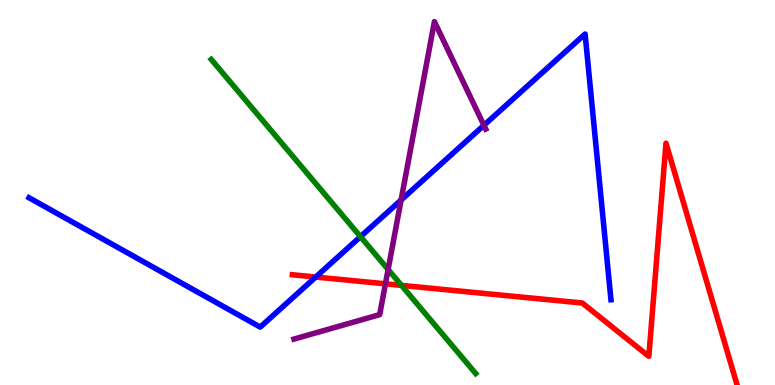[{'lines': ['blue', 'red'], 'intersections': [{'x': 4.07, 'y': 2.8}]}, {'lines': ['green', 'red'], 'intersections': [{'x': 5.18, 'y': 2.59}]}, {'lines': ['purple', 'red'], 'intersections': [{'x': 4.97, 'y': 2.63}]}, {'lines': ['blue', 'green'], 'intersections': [{'x': 4.65, 'y': 3.85}]}, {'lines': ['blue', 'purple'], 'intersections': [{'x': 5.18, 'y': 4.81}, {'x': 6.24, 'y': 6.75}]}, {'lines': ['green', 'purple'], 'intersections': [{'x': 5.01, 'y': 3.0}]}]